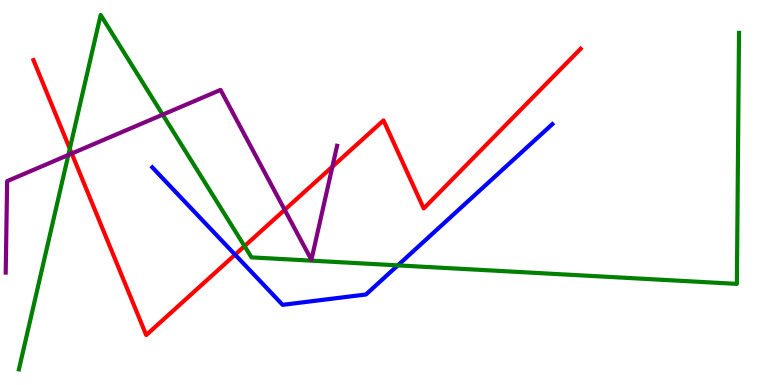[{'lines': ['blue', 'red'], 'intersections': [{'x': 3.03, 'y': 3.39}]}, {'lines': ['green', 'red'], 'intersections': [{'x': 0.901, 'y': 6.14}, {'x': 3.16, 'y': 3.61}]}, {'lines': ['purple', 'red'], 'intersections': [{'x': 0.926, 'y': 6.01}, {'x': 3.67, 'y': 4.55}, {'x': 4.29, 'y': 5.67}]}, {'lines': ['blue', 'green'], 'intersections': [{'x': 5.13, 'y': 3.11}]}, {'lines': ['blue', 'purple'], 'intersections': []}, {'lines': ['green', 'purple'], 'intersections': [{'x': 0.882, 'y': 5.97}, {'x': 2.1, 'y': 7.02}]}]